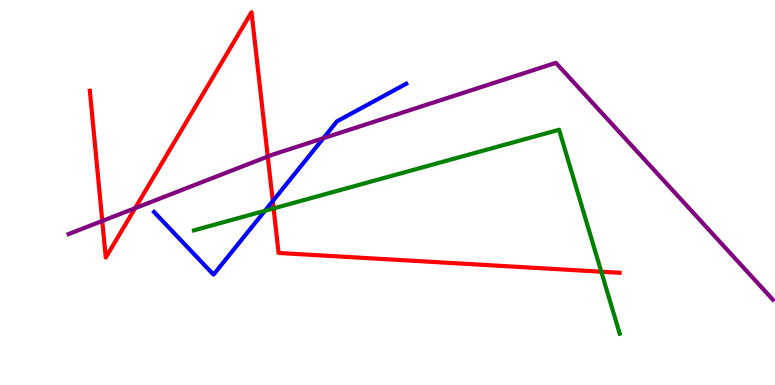[{'lines': ['blue', 'red'], 'intersections': [{'x': 3.52, 'y': 4.78}]}, {'lines': ['green', 'red'], 'intersections': [{'x': 3.53, 'y': 4.59}, {'x': 7.76, 'y': 2.94}]}, {'lines': ['purple', 'red'], 'intersections': [{'x': 1.32, 'y': 4.26}, {'x': 1.74, 'y': 4.59}, {'x': 3.45, 'y': 5.93}]}, {'lines': ['blue', 'green'], 'intersections': [{'x': 3.42, 'y': 4.52}]}, {'lines': ['blue', 'purple'], 'intersections': [{'x': 4.17, 'y': 6.41}]}, {'lines': ['green', 'purple'], 'intersections': []}]